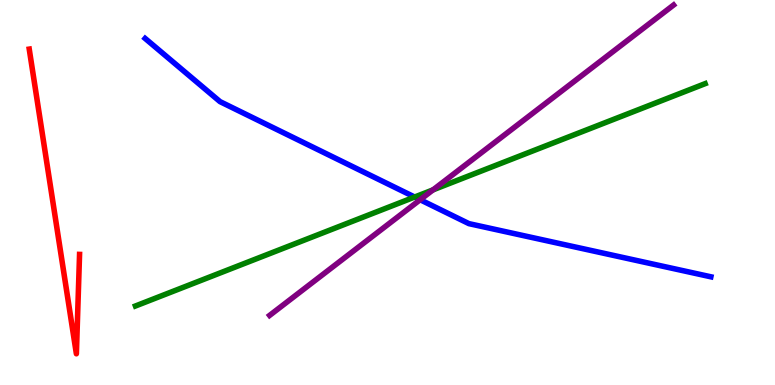[{'lines': ['blue', 'red'], 'intersections': []}, {'lines': ['green', 'red'], 'intersections': []}, {'lines': ['purple', 'red'], 'intersections': []}, {'lines': ['blue', 'green'], 'intersections': [{'x': 5.35, 'y': 4.88}]}, {'lines': ['blue', 'purple'], 'intersections': [{'x': 5.42, 'y': 4.81}]}, {'lines': ['green', 'purple'], 'intersections': [{'x': 5.59, 'y': 5.07}]}]